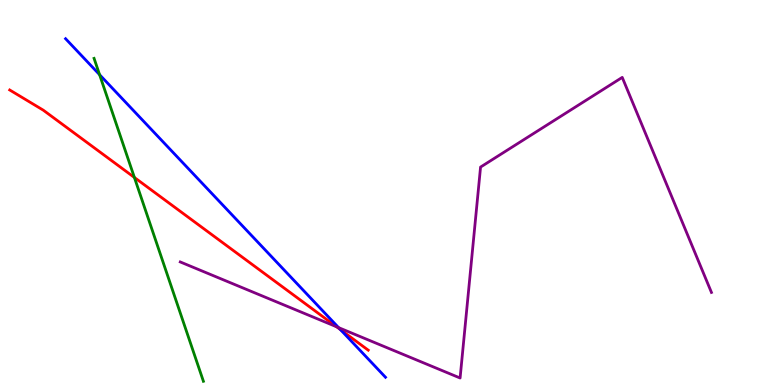[{'lines': ['blue', 'red'], 'intersections': [{'x': 4.39, 'y': 1.43}]}, {'lines': ['green', 'red'], 'intersections': [{'x': 1.73, 'y': 5.39}]}, {'lines': ['purple', 'red'], 'intersections': [{'x': 4.34, 'y': 1.51}]}, {'lines': ['blue', 'green'], 'intersections': [{'x': 1.29, 'y': 8.06}]}, {'lines': ['blue', 'purple'], 'intersections': [{'x': 4.37, 'y': 1.49}]}, {'lines': ['green', 'purple'], 'intersections': []}]